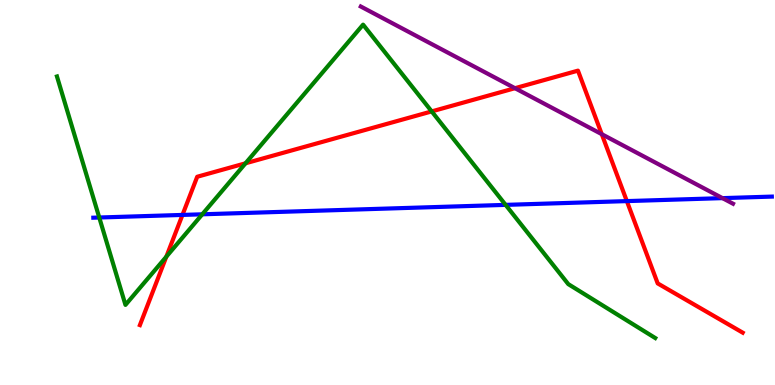[{'lines': ['blue', 'red'], 'intersections': [{'x': 2.35, 'y': 4.42}, {'x': 8.09, 'y': 4.78}]}, {'lines': ['green', 'red'], 'intersections': [{'x': 2.15, 'y': 3.33}, {'x': 3.17, 'y': 5.76}, {'x': 5.57, 'y': 7.11}]}, {'lines': ['purple', 'red'], 'intersections': [{'x': 6.64, 'y': 7.71}, {'x': 7.76, 'y': 6.52}]}, {'lines': ['blue', 'green'], 'intersections': [{'x': 1.28, 'y': 4.35}, {'x': 2.61, 'y': 4.43}, {'x': 6.52, 'y': 4.68}]}, {'lines': ['blue', 'purple'], 'intersections': [{'x': 9.32, 'y': 4.85}]}, {'lines': ['green', 'purple'], 'intersections': []}]